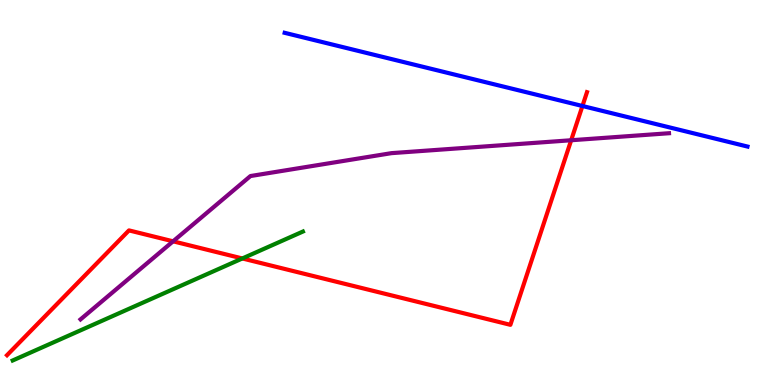[{'lines': ['blue', 'red'], 'intersections': [{'x': 7.52, 'y': 7.25}]}, {'lines': ['green', 'red'], 'intersections': [{'x': 3.13, 'y': 3.29}]}, {'lines': ['purple', 'red'], 'intersections': [{'x': 2.23, 'y': 3.73}, {'x': 7.37, 'y': 6.36}]}, {'lines': ['blue', 'green'], 'intersections': []}, {'lines': ['blue', 'purple'], 'intersections': []}, {'lines': ['green', 'purple'], 'intersections': []}]